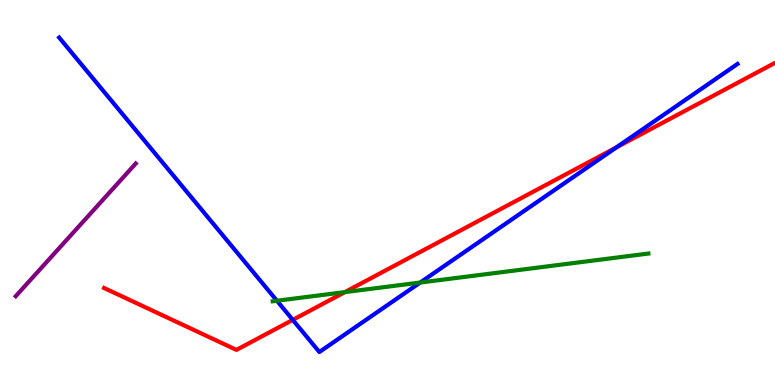[{'lines': ['blue', 'red'], 'intersections': [{'x': 3.78, 'y': 1.69}, {'x': 7.95, 'y': 6.17}]}, {'lines': ['green', 'red'], 'intersections': [{'x': 4.45, 'y': 2.41}]}, {'lines': ['purple', 'red'], 'intersections': []}, {'lines': ['blue', 'green'], 'intersections': [{'x': 3.57, 'y': 2.19}, {'x': 5.42, 'y': 2.66}]}, {'lines': ['blue', 'purple'], 'intersections': []}, {'lines': ['green', 'purple'], 'intersections': []}]